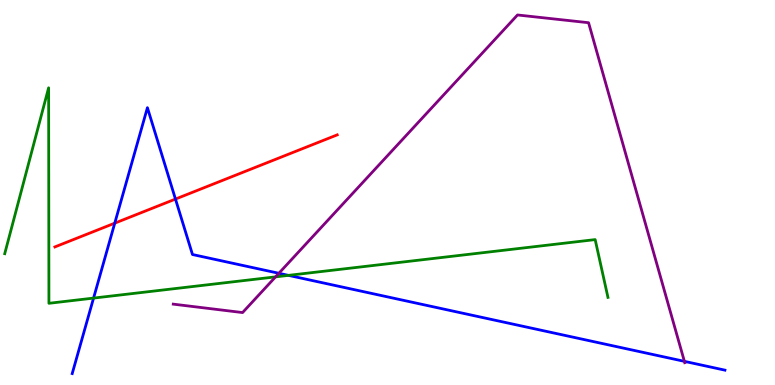[{'lines': ['blue', 'red'], 'intersections': [{'x': 1.48, 'y': 4.2}, {'x': 2.26, 'y': 4.83}]}, {'lines': ['green', 'red'], 'intersections': []}, {'lines': ['purple', 'red'], 'intersections': []}, {'lines': ['blue', 'green'], 'intersections': [{'x': 1.21, 'y': 2.26}, {'x': 3.72, 'y': 2.85}]}, {'lines': ['blue', 'purple'], 'intersections': [{'x': 3.6, 'y': 2.9}, {'x': 8.83, 'y': 0.614}]}, {'lines': ['green', 'purple'], 'intersections': [{'x': 3.56, 'y': 2.81}]}]